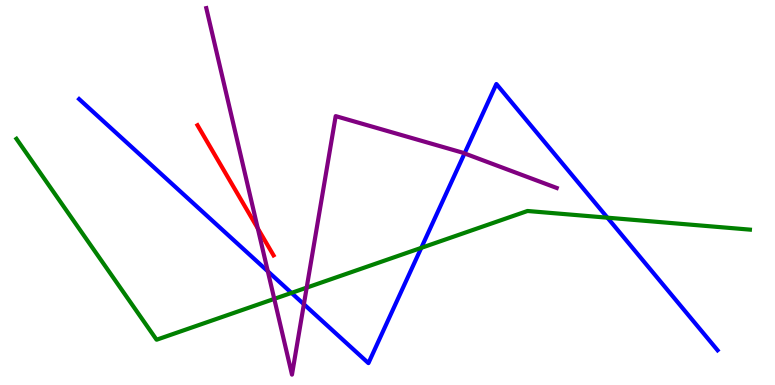[{'lines': ['blue', 'red'], 'intersections': []}, {'lines': ['green', 'red'], 'intersections': []}, {'lines': ['purple', 'red'], 'intersections': [{'x': 3.33, 'y': 4.07}]}, {'lines': ['blue', 'green'], 'intersections': [{'x': 3.76, 'y': 2.39}, {'x': 5.44, 'y': 3.56}, {'x': 7.84, 'y': 4.35}]}, {'lines': ['blue', 'purple'], 'intersections': [{'x': 3.46, 'y': 2.95}, {'x': 3.92, 'y': 2.1}, {'x': 5.99, 'y': 6.02}]}, {'lines': ['green', 'purple'], 'intersections': [{'x': 3.54, 'y': 2.24}, {'x': 3.96, 'y': 2.53}]}]